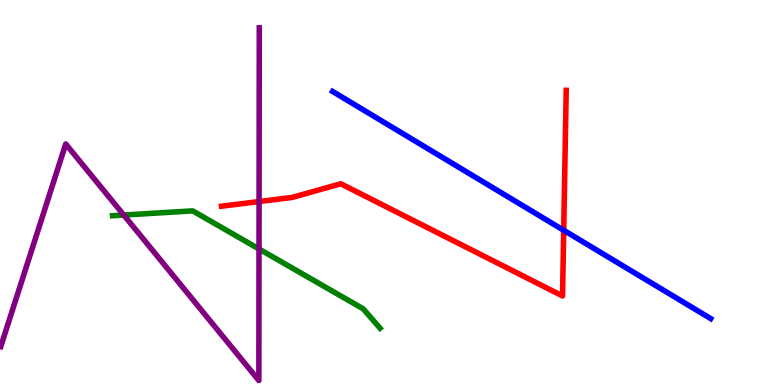[{'lines': ['blue', 'red'], 'intersections': [{'x': 7.27, 'y': 4.02}]}, {'lines': ['green', 'red'], 'intersections': []}, {'lines': ['purple', 'red'], 'intersections': [{'x': 3.34, 'y': 4.77}]}, {'lines': ['blue', 'green'], 'intersections': []}, {'lines': ['blue', 'purple'], 'intersections': []}, {'lines': ['green', 'purple'], 'intersections': [{'x': 1.6, 'y': 4.41}, {'x': 3.34, 'y': 3.53}]}]